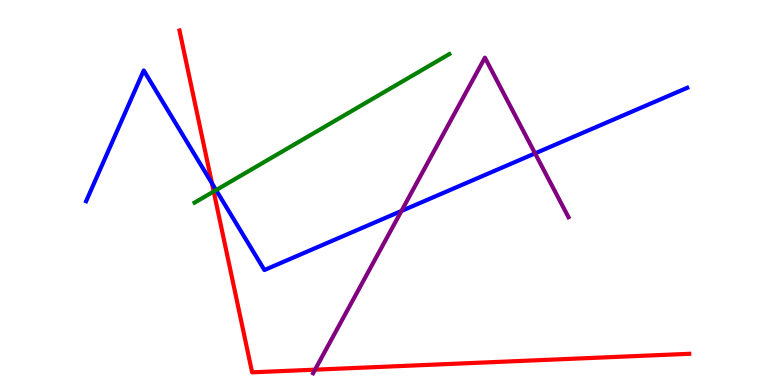[{'lines': ['blue', 'red'], 'intersections': [{'x': 2.73, 'y': 5.24}]}, {'lines': ['green', 'red'], 'intersections': [{'x': 2.76, 'y': 5.03}]}, {'lines': ['purple', 'red'], 'intersections': [{'x': 4.07, 'y': 0.398}]}, {'lines': ['blue', 'green'], 'intersections': [{'x': 2.79, 'y': 5.06}]}, {'lines': ['blue', 'purple'], 'intersections': [{'x': 5.18, 'y': 4.52}, {'x': 6.9, 'y': 6.02}]}, {'lines': ['green', 'purple'], 'intersections': []}]